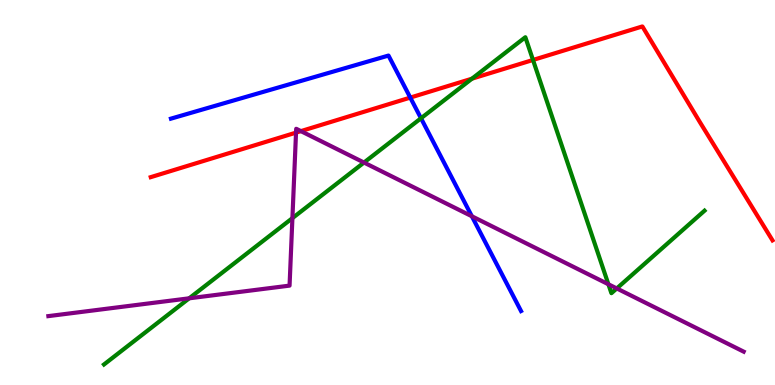[{'lines': ['blue', 'red'], 'intersections': [{'x': 5.29, 'y': 7.47}]}, {'lines': ['green', 'red'], 'intersections': [{'x': 6.09, 'y': 7.96}, {'x': 6.88, 'y': 8.44}]}, {'lines': ['purple', 'red'], 'intersections': [{'x': 3.82, 'y': 6.56}, {'x': 3.88, 'y': 6.59}]}, {'lines': ['blue', 'green'], 'intersections': [{'x': 5.43, 'y': 6.93}]}, {'lines': ['blue', 'purple'], 'intersections': [{'x': 6.09, 'y': 4.38}]}, {'lines': ['green', 'purple'], 'intersections': [{'x': 2.44, 'y': 2.25}, {'x': 3.77, 'y': 4.33}, {'x': 4.7, 'y': 5.78}, {'x': 7.85, 'y': 2.62}, {'x': 7.96, 'y': 2.51}]}]